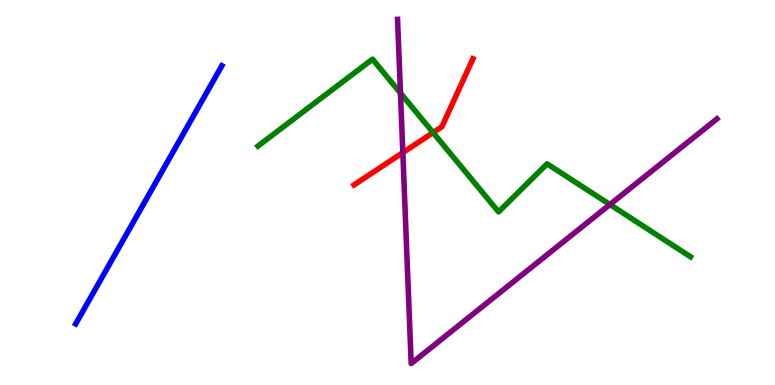[{'lines': ['blue', 'red'], 'intersections': []}, {'lines': ['green', 'red'], 'intersections': [{'x': 5.59, 'y': 6.56}]}, {'lines': ['purple', 'red'], 'intersections': [{'x': 5.2, 'y': 6.04}]}, {'lines': ['blue', 'green'], 'intersections': []}, {'lines': ['blue', 'purple'], 'intersections': []}, {'lines': ['green', 'purple'], 'intersections': [{'x': 5.17, 'y': 7.58}, {'x': 7.87, 'y': 4.69}]}]